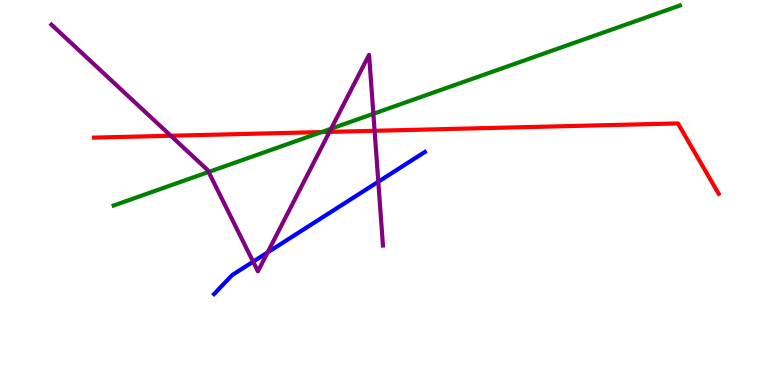[{'lines': ['blue', 'red'], 'intersections': []}, {'lines': ['green', 'red'], 'intersections': [{'x': 4.15, 'y': 6.57}]}, {'lines': ['purple', 'red'], 'intersections': [{'x': 2.2, 'y': 6.47}, {'x': 4.25, 'y': 6.57}, {'x': 4.83, 'y': 6.6}]}, {'lines': ['blue', 'green'], 'intersections': []}, {'lines': ['blue', 'purple'], 'intersections': [{'x': 3.27, 'y': 3.2}, {'x': 3.45, 'y': 3.44}, {'x': 4.88, 'y': 5.28}]}, {'lines': ['green', 'purple'], 'intersections': [{'x': 2.69, 'y': 5.53}, {'x': 4.27, 'y': 6.66}, {'x': 4.82, 'y': 7.04}]}]